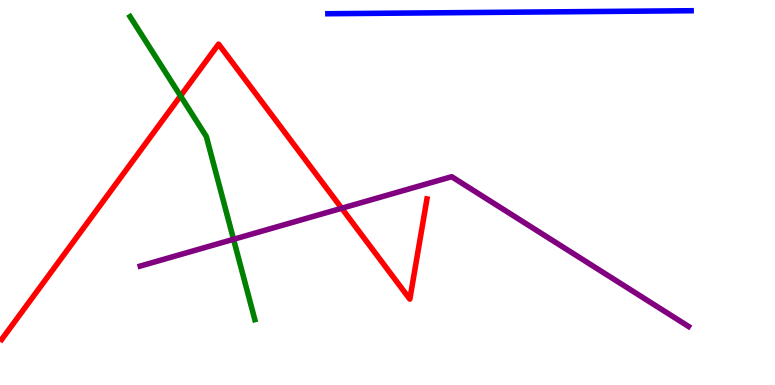[{'lines': ['blue', 'red'], 'intersections': []}, {'lines': ['green', 'red'], 'intersections': [{'x': 2.33, 'y': 7.51}]}, {'lines': ['purple', 'red'], 'intersections': [{'x': 4.41, 'y': 4.59}]}, {'lines': ['blue', 'green'], 'intersections': []}, {'lines': ['blue', 'purple'], 'intersections': []}, {'lines': ['green', 'purple'], 'intersections': [{'x': 3.01, 'y': 3.78}]}]